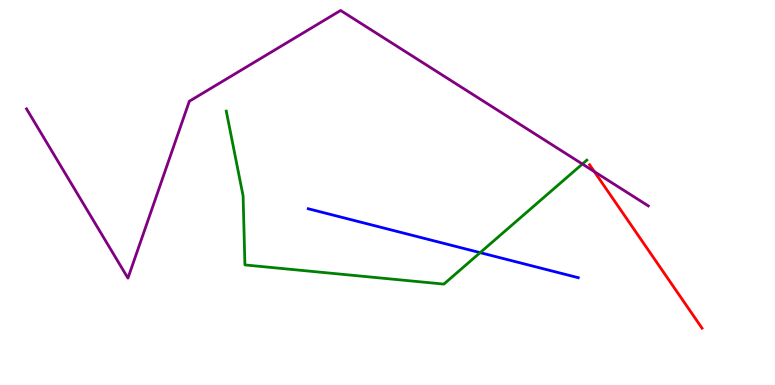[{'lines': ['blue', 'red'], 'intersections': []}, {'lines': ['green', 'red'], 'intersections': []}, {'lines': ['purple', 'red'], 'intersections': [{'x': 7.67, 'y': 5.54}]}, {'lines': ['blue', 'green'], 'intersections': [{'x': 6.2, 'y': 3.44}]}, {'lines': ['blue', 'purple'], 'intersections': []}, {'lines': ['green', 'purple'], 'intersections': [{'x': 7.51, 'y': 5.74}]}]